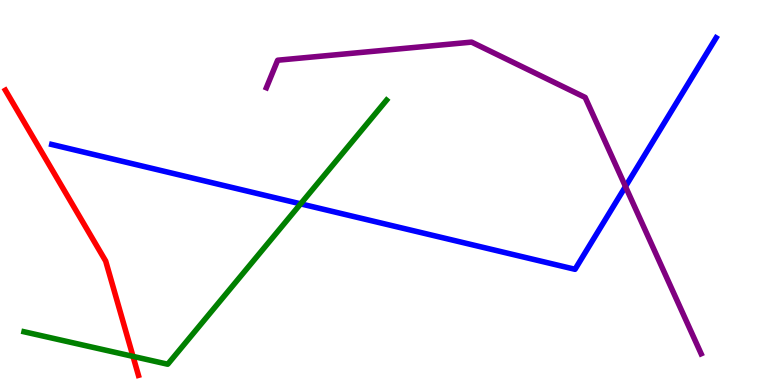[{'lines': ['blue', 'red'], 'intersections': []}, {'lines': ['green', 'red'], 'intersections': [{'x': 1.72, 'y': 0.743}]}, {'lines': ['purple', 'red'], 'intersections': []}, {'lines': ['blue', 'green'], 'intersections': [{'x': 3.88, 'y': 4.71}]}, {'lines': ['blue', 'purple'], 'intersections': [{'x': 8.07, 'y': 5.16}]}, {'lines': ['green', 'purple'], 'intersections': []}]